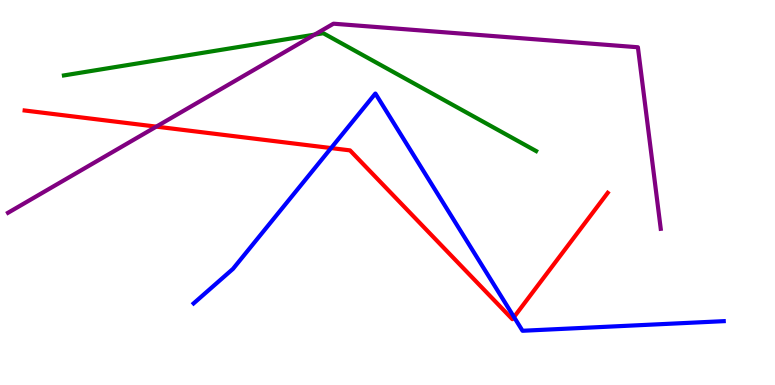[{'lines': ['blue', 'red'], 'intersections': [{'x': 4.27, 'y': 6.15}, {'x': 6.63, 'y': 1.77}]}, {'lines': ['green', 'red'], 'intersections': []}, {'lines': ['purple', 'red'], 'intersections': [{'x': 2.02, 'y': 6.71}]}, {'lines': ['blue', 'green'], 'intersections': []}, {'lines': ['blue', 'purple'], 'intersections': []}, {'lines': ['green', 'purple'], 'intersections': [{'x': 4.06, 'y': 9.1}]}]